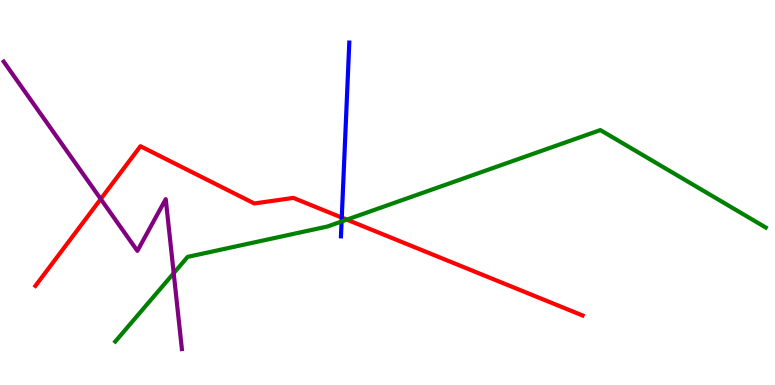[{'lines': ['blue', 'red'], 'intersections': [{'x': 4.41, 'y': 4.35}]}, {'lines': ['green', 'red'], 'intersections': [{'x': 4.48, 'y': 4.3}]}, {'lines': ['purple', 'red'], 'intersections': [{'x': 1.3, 'y': 4.83}]}, {'lines': ['blue', 'green'], 'intersections': [{'x': 4.41, 'y': 4.25}]}, {'lines': ['blue', 'purple'], 'intersections': []}, {'lines': ['green', 'purple'], 'intersections': [{'x': 2.24, 'y': 2.9}]}]